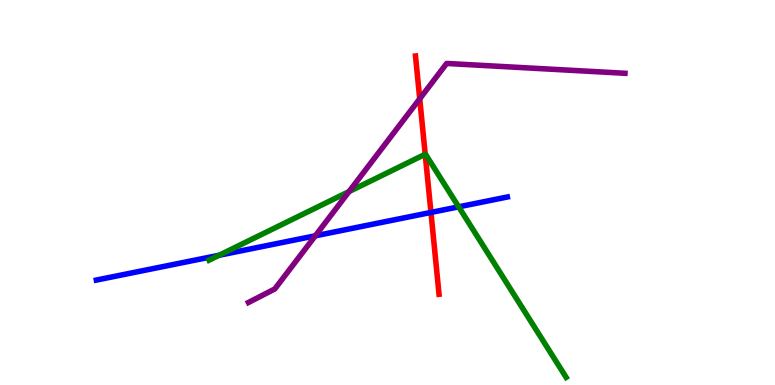[{'lines': ['blue', 'red'], 'intersections': [{'x': 5.56, 'y': 4.48}]}, {'lines': ['green', 'red'], 'intersections': [{'x': 5.49, 'y': 5.99}]}, {'lines': ['purple', 'red'], 'intersections': [{'x': 5.42, 'y': 7.43}]}, {'lines': ['blue', 'green'], 'intersections': [{'x': 2.83, 'y': 3.37}, {'x': 5.92, 'y': 4.63}]}, {'lines': ['blue', 'purple'], 'intersections': [{'x': 4.07, 'y': 3.87}]}, {'lines': ['green', 'purple'], 'intersections': [{'x': 4.5, 'y': 5.02}]}]